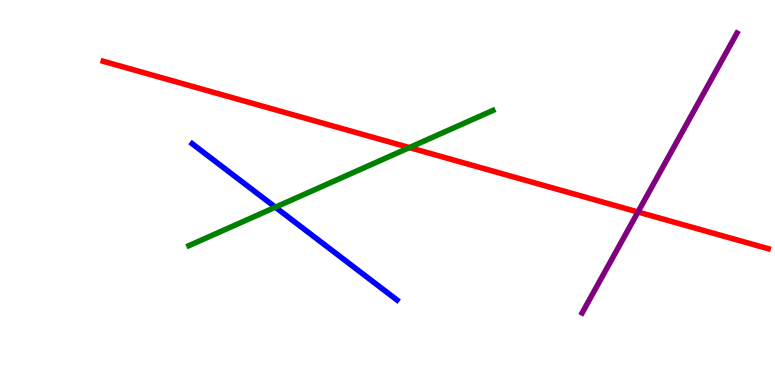[{'lines': ['blue', 'red'], 'intersections': []}, {'lines': ['green', 'red'], 'intersections': [{'x': 5.28, 'y': 6.17}]}, {'lines': ['purple', 'red'], 'intersections': [{'x': 8.23, 'y': 4.49}]}, {'lines': ['blue', 'green'], 'intersections': [{'x': 3.55, 'y': 4.62}]}, {'lines': ['blue', 'purple'], 'intersections': []}, {'lines': ['green', 'purple'], 'intersections': []}]